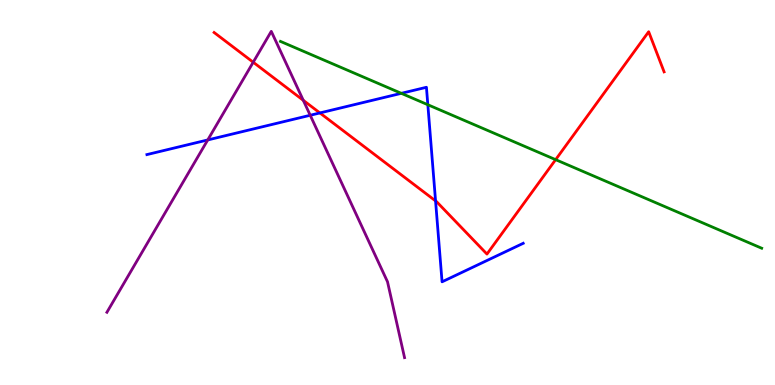[{'lines': ['blue', 'red'], 'intersections': [{'x': 4.13, 'y': 7.07}, {'x': 5.62, 'y': 4.78}]}, {'lines': ['green', 'red'], 'intersections': [{'x': 7.17, 'y': 5.85}]}, {'lines': ['purple', 'red'], 'intersections': [{'x': 3.27, 'y': 8.38}, {'x': 3.91, 'y': 7.39}]}, {'lines': ['blue', 'green'], 'intersections': [{'x': 5.18, 'y': 7.58}, {'x': 5.52, 'y': 7.28}]}, {'lines': ['blue', 'purple'], 'intersections': [{'x': 2.68, 'y': 6.37}, {'x': 4.0, 'y': 7.01}]}, {'lines': ['green', 'purple'], 'intersections': []}]